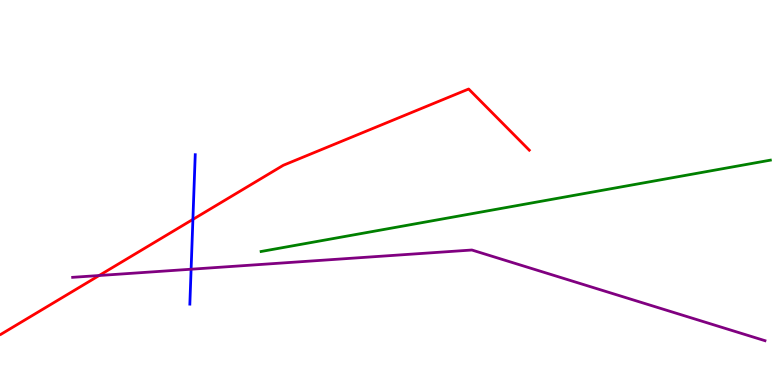[{'lines': ['blue', 'red'], 'intersections': [{'x': 2.49, 'y': 4.3}]}, {'lines': ['green', 'red'], 'intersections': []}, {'lines': ['purple', 'red'], 'intersections': [{'x': 1.28, 'y': 2.84}]}, {'lines': ['blue', 'green'], 'intersections': []}, {'lines': ['blue', 'purple'], 'intersections': [{'x': 2.47, 'y': 3.01}]}, {'lines': ['green', 'purple'], 'intersections': []}]